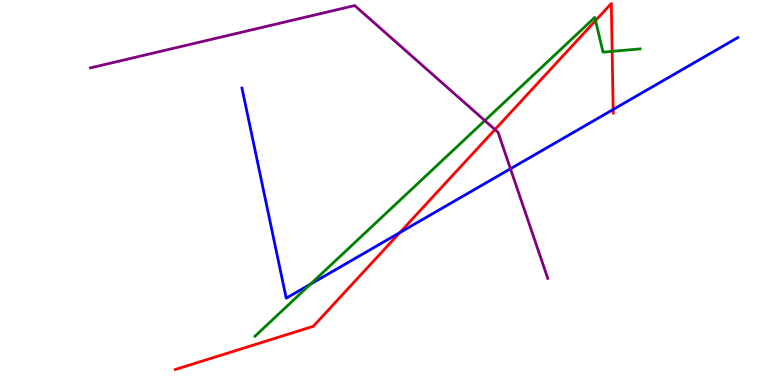[{'lines': ['blue', 'red'], 'intersections': [{'x': 5.16, 'y': 3.96}, {'x': 7.91, 'y': 7.16}]}, {'lines': ['green', 'red'], 'intersections': [{'x': 7.68, 'y': 9.46}, {'x': 7.9, 'y': 8.67}]}, {'lines': ['purple', 'red'], 'intersections': [{'x': 6.39, 'y': 6.64}]}, {'lines': ['blue', 'green'], 'intersections': [{'x': 4.01, 'y': 2.62}]}, {'lines': ['blue', 'purple'], 'intersections': [{'x': 6.59, 'y': 5.62}]}, {'lines': ['green', 'purple'], 'intersections': [{'x': 6.26, 'y': 6.87}]}]